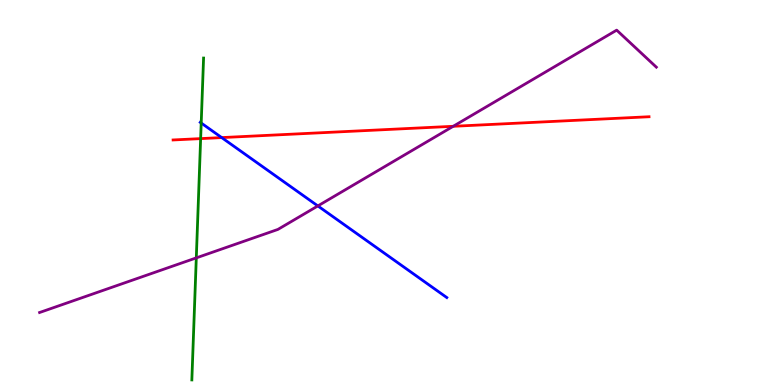[{'lines': ['blue', 'red'], 'intersections': [{'x': 2.86, 'y': 6.43}]}, {'lines': ['green', 'red'], 'intersections': [{'x': 2.59, 'y': 6.4}]}, {'lines': ['purple', 'red'], 'intersections': [{'x': 5.85, 'y': 6.72}]}, {'lines': ['blue', 'green'], 'intersections': [{'x': 2.6, 'y': 6.8}]}, {'lines': ['blue', 'purple'], 'intersections': [{'x': 4.1, 'y': 4.65}]}, {'lines': ['green', 'purple'], 'intersections': [{'x': 2.53, 'y': 3.3}]}]